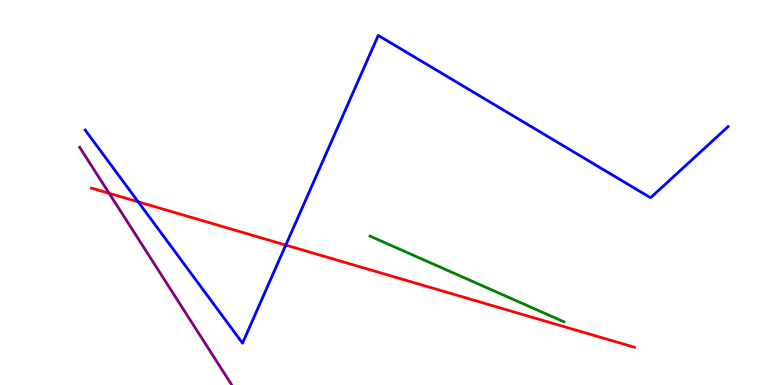[{'lines': ['blue', 'red'], 'intersections': [{'x': 1.78, 'y': 4.76}, {'x': 3.69, 'y': 3.63}]}, {'lines': ['green', 'red'], 'intersections': []}, {'lines': ['purple', 'red'], 'intersections': [{'x': 1.41, 'y': 4.98}]}, {'lines': ['blue', 'green'], 'intersections': []}, {'lines': ['blue', 'purple'], 'intersections': []}, {'lines': ['green', 'purple'], 'intersections': []}]